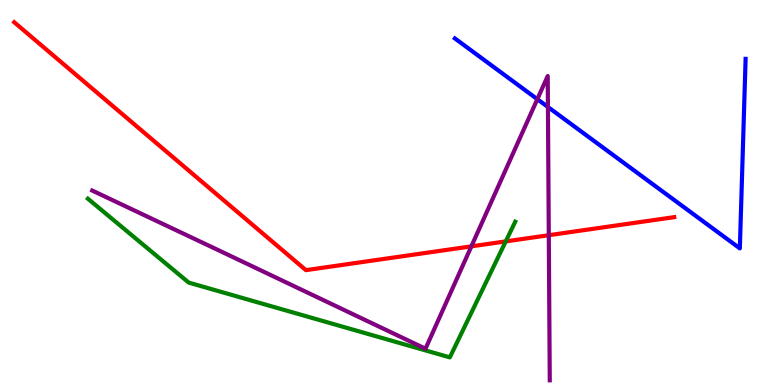[{'lines': ['blue', 'red'], 'intersections': []}, {'lines': ['green', 'red'], 'intersections': [{'x': 6.53, 'y': 3.73}]}, {'lines': ['purple', 'red'], 'intersections': [{'x': 6.08, 'y': 3.6}, {'x': 7.08, 'y': 3.89}]}, {'lines': ['blue', 'green'], 'intersections': []}, {'lines': ['blue', 'purple'], 'intersections': [{'x': 6.93, 'y': 7.42}, {'x': 7.07, 'y': 7.22}]}, {'lines': ['green', 'purple'], 'intersections': []}]